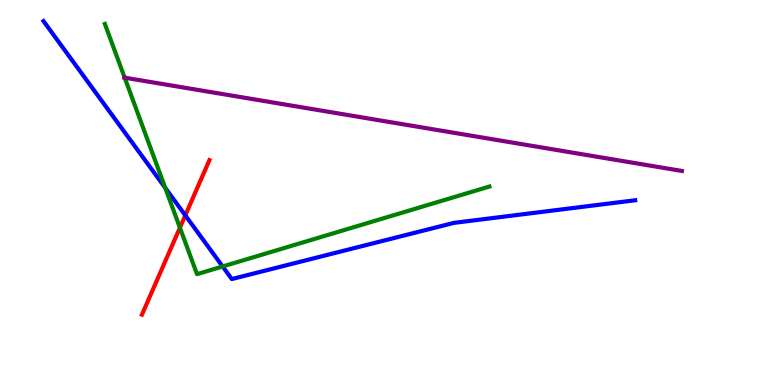[{'lines': ['blue', 'red'], 'intersections': [{'x': 2.39, 'y': 4.41}]}, {'lines': ['green', 'red'], 'intersections': [{'x': 2.32, 'y': 4.09}]}, {'lines': ['purple', 'red'], 'intersections': []}, {'lines': ['blue', 'green'], 'intersections': [{'x': 2.13, 'y': 5.12}, {'x': 2.87, 'y': 3.08}]}, {'lines': ['blue', 'purple'], 'intersections': []}, {'lines': ['green', 'purple'], 'intersections': [{'x': 1.61, 'y': 7.98}]}]